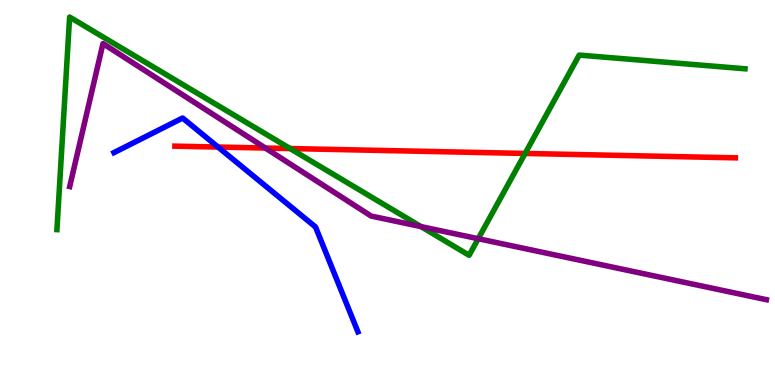[{'lines': ['blue', 'red'], 'intersections': [{'x': 2.81, 'y': 6.18}]}, {'lines': ['green', 'red'], 'intersections': [{'x': 3.74, 'y': 6.14}, {'x': 6.78, 'y': 6.01}]}, {'lines': ['purple', 'red'], 'intersections': [{'x': 3.42, 'y': 6.15}]}, {'lines': ['blue', 'green'], 'intersections': []}, {'lines': ['blue', 'purple'], 'intersections': []}, {'lines': ['green', 'purple'], 'intersections': [{'x': 5.43, 'y': 4.11}, {'x': 6.17, 'y': 3.8}]}]